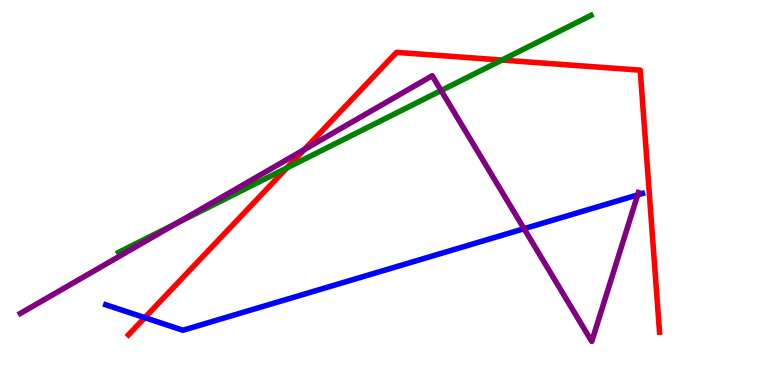[{'lines': ['blue', 'red'], 'intersections': [{'x': 1.87, 'y': 1.75}]}, {'lines': ['green', 'red'], 'intersections': [{'x': 3.7, 'y': 5.64}, {'x': 6.48, 'y': 8.44}]}, {'lines': ['purple', 'red'], 'intersections': [{'x': 3.93, 'y': 6.11}]}, {'lines': ['blue', 'green'], 'intersections': []}, {'lines': ['blue', 'purple'], 'intersections': [{'x': 6.76, 'y': 4.06}, {'x': 8.23, 'y': 4.94}]}, {'lines': ['green', 'purple'], 'intersections': [{'x': 2.28, 'y': 4.2}, {'x': 5.69, 'y': 7.65}]}]